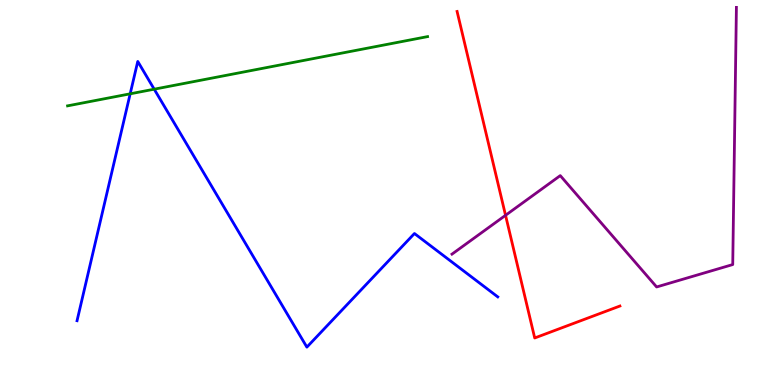[{'lines': ['blue', 'red'], 'intersections': []}, {'lines': ['green', 'red'], 'intersections': []}, {'lines': ['purple', 'red'], 'intersections': [{'x': 6.52, 'y': 4.41}]}, {'lines': ['blue', 'green'], 'intersections': [{'x': 1.68, 'y': 7.56}, {'x': 1.99, 'y': 7.68}]}, {'lines': ['blue', 'purple'], 'intersections': []}, {'lines': ['green', 'purple'], 'intersections': []}]